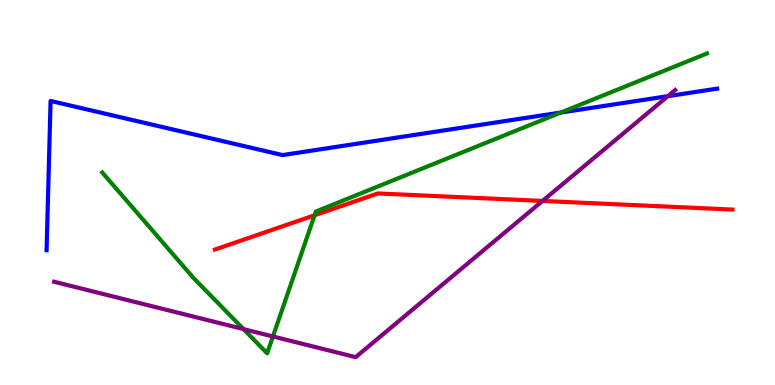[{'lines': ['blue', 'red'], 'intersections': []}, {'lines': ['green', 'red'], 'intersections': [{'x': 4.06, 'y': 4.41}]}, {'lines': ['purple', 'red'], 'intersections': [{'x': 7.0, 'y': 4.78}]}, {'lines': ['blue', 'green'], 'intersections': [{'x': 7.24, 'y': 7.08}]}, {'lines': ['blue', 'purple'], 'intersections': [{'x': 8.62, 'y': 7.5}]}, {'lines': ['green', 'purple'], 'intersections': [{'x': 3.14, 'y': 1.45}, {'x': 3.52, 'y': 1.26}]}]